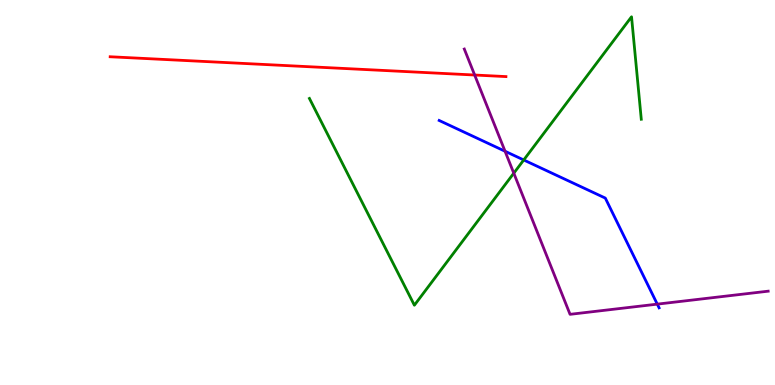[{'lines': ['blue', 'red'], 'intersections': []}, {'lines': ['green', 'red'], 'intersections': []}, {'lines': ['purple', 'red'], 'intersections': [{'x': 6.12, 'y': 8.05}]}, {'lines': ['blue', 'green'], 'intersections': [{'x': 6.76, 'y': 5.84}]}, {'lines': ['blue', 'purple'], 'intersections': [{'x': 6.52, 'y': 6.07}, {'x': 8.48, 'y': 2.1}]}, {'lines': ['green', 'purple'], 'intersections': [{'x': 6.63, 'y': 5.5}]}]